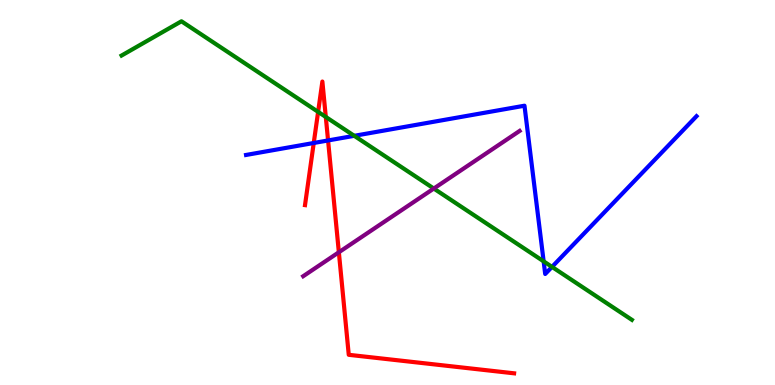[{'lines': ['blue', 'red'], 'intersections': [{'x': 4.05, 'y': 6.29}, {'x': 4.23, 'y': 6.35}]}, {'lines': ['green', 'red'], 'intersections': [{'x': 4.1, 'y': 7.09}, {'x': 4.2, 'y': 6.96}]}, {'lines': ['purple', 'red'], 'intersections': [{'x': 4.37, 'y': 3.45}]}, {'lines': ['blue', 'green'], 'intersections': [{'x': 4.57, 'y': 6.47}, {'x': 7.01, 'y': 3.21}, {'x': 7.12, 'y': 3.07}]}, {'lines': ['blue', 'purple'], 'intersections': []}, {'lines': ['green', 'purple'], 'intersections': [{'x': 5.6, 'y': 5.1}]}]